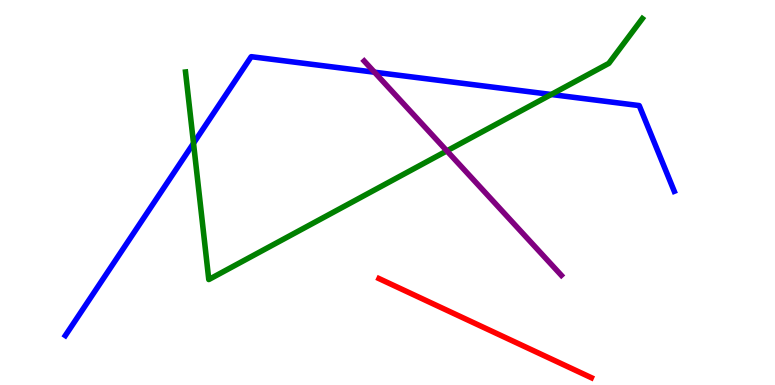[{'lines': ['blue', 'red'], 'intersections': []}, {'lines': ['green', 'red'], 'intersections': []}, {'lines': ['purple', 'red'], 'intersections': []}, {'lines': ['blue', 'green'], 'intersections': [{'x': 2.5, 'y': 6.28}, {'x': 7.11, 'y': 7.55}]}, {'lines': ['blue', 'purple'], 'intersections': [{'x': 4.83, 'y': 8.12}]}, {'lines': ['green', 'purple'], 'intersections': [{'x': 5.77, 'y': 6.08}]}]